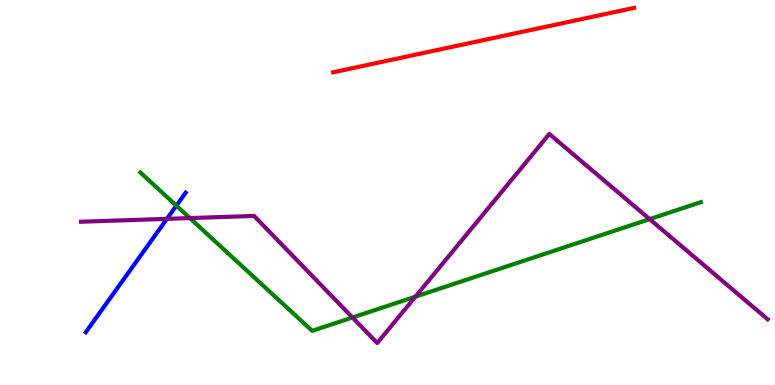[{'lines': ['blue', 'red'], 'intersections': []}, {'lines': ['green', 'red'], 'intersections': []}, {'lines': ['purple', 'red'], 'intersections': []}, {'lines': ['blue', 'green'], 'intersections': [{'x': 2.28, 'y': 4.66}]}, {'lines': ['blue', 'purple'], 'intersections': [{'x': 2.15, 'y': 4.32}]}, {'lines': ['green', 'purple'], 'intersections': [{'x': 2.45, 'y': 4.34}, {'x': 4.55, 'y': 1.75}, {'x': 5.36, 'y': 2.29}, {'x': 8.38, 'y': 4.31}]}]